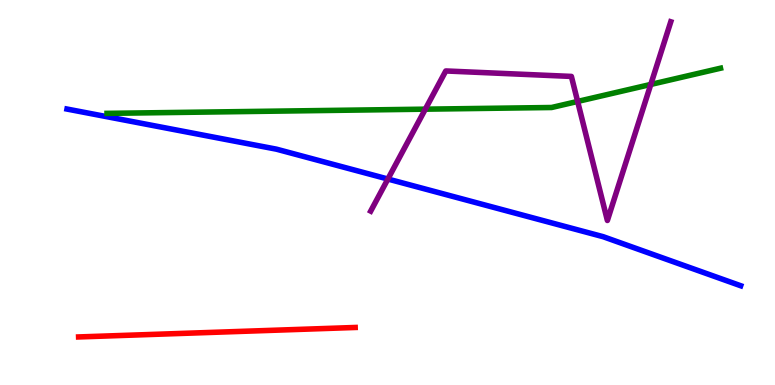[{'lines': ['blue', 'red'], 'intersections': []}, {'lines': ['green', 'red'], 'intersections': []}, {'lines': ['purple', 'red'], 'intersections': []}, {'lines': ['blue', 'green'], 'intersections': []}, {'lines': ['blue', 'purple'], 'intersections': [{'x': 5.01, 'y': 5.35}]}, {'lines': ['green', 'purple'], 'intersections': [{'x': 5.49, 'y': 7.16}, {'x': 7.45, 'y': 7.37}, {'x': 8.4, 'y': 7.81}]}]